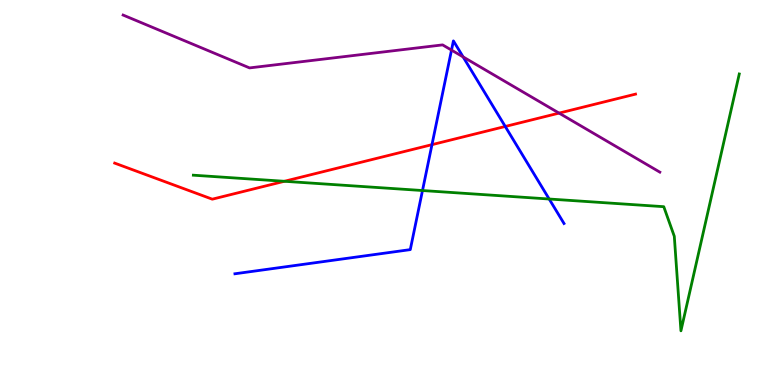[{'lines': ['blue', 'red'], 'intersections': [{'x': 5.57, 'y': 6.24}, {'x': 6.52, 'y': 6.72}]}, {'lines': ['green', 'red'], 'intersections': [{'x': 3.67, 'y': 5.29}]}, {'lines': ['purple', 'red'], 'intersections': [{'x': 7.21, 'y': 7.06}]}, {'lines': ['blue', 'green'], 'intersections': [{'x': 5.45, 'y': 5.05}, {'x': 7.09, 'y': 4.83}]}, {'lines': ['blue', 'purple'], 'intersections': [{'x': 5.83, 'y': 8.7}, {'x': 5.98, 'y': 8.52}]}, {'lines': ['green', 'purple'], 'intersections': []}]